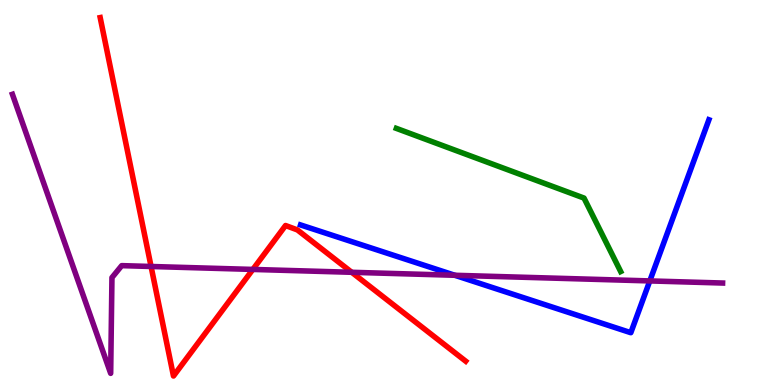[{'lines': ['blue', 'red'], 'intersections': []}, {'lines': ['green', 'red'], 'intersections': []}, {'lines': ['purple', 'red'], 'intersections': [{'x': 1.95, 'y': 3.08}, {'x': 3.26, 'y': 3.0}, {'x': 4.54, 'y': 2.93}]}, {'lines': ['blue', 'green'], 'intersections': []}, {'lines': ['blue', 'purple'], 'intersections': [{'x': 5.87, 'y': 2.85}, {'x': 8.38, 'y': 2.7}]}, {'lines': ['green', 'purple'], 'intersections': []}]